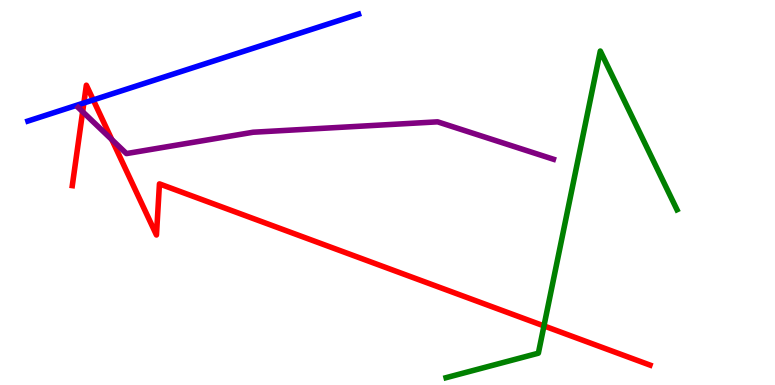[{'lines': ['blue', 'red'], 'intersections': [{'x': 1.08, 'y': 7.33}, {'x': 1.2, 'y': 7.4}]}, {'lines': ['green', 'red'], 'intersections': [{'x': 7.02, 'y': 1.53}]}, {'lines': ['purple', 'red'], 'intersections': [{'x': 1.07, 'y': 7.1}, {'x': 1.44, 'y': 6.37}]}, {'lines': ['blue', 'green'], 'intersections': []}, {'lines': ['blue', 'purple'], 'intersections': []}, {'lines': ['green', 'purple'], 'intersections': []}]